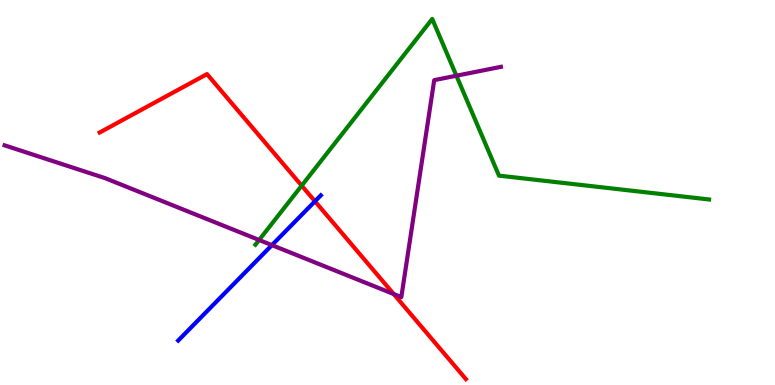[{'lines': ['blue', 'red'], 'intersections': [{'x': 4.06, 'y': 4.77}]}, {'lines': ['green', 'red'], 'intersections': [{'x': 3.89, 'y': 5.18}]}, {'lines': ['purple', 'red'], 'intersections': [{'x': 5.08, 'y': 2.36}]}, {'lines': ['blue', 'green'], 'intersections': []}, {'lines': ['blue', 'purple'], 'intersections': [{'x': 3.51, 'y': 3.63}]}, {'lines': ['green', 'purple'], 'intersections': [{'x': 3.34, 'y': 3.77}, {'x': 5.89, 'y': 8.03}]}]